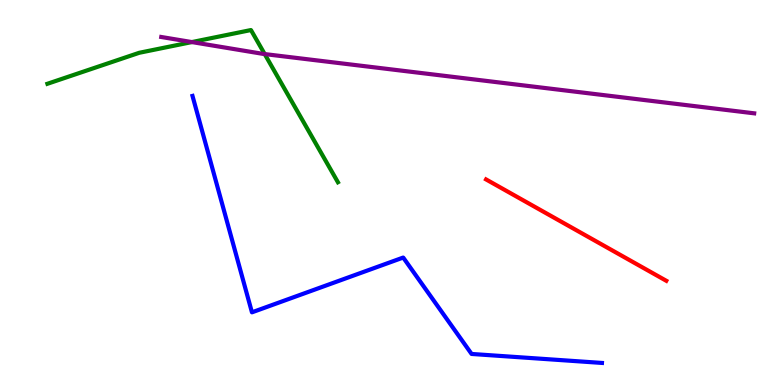[{'lines': ['blue', 'red'], 'intersections': []}, {'lines': ['green', 'red'], 'intersections': []}, {'lines': ['purple', 'red'], 'intersections': []}, {'lines': ['blue', 'green'], 'intersections': []}, {'lines': ['blue', 'purple'], 'intersections': []}, {'lines': ['green', 'purple'], 'intersections': [{'x': 2.48, 'y': 8.91}, {'x': 3.42, 'y': 8.6}]}]